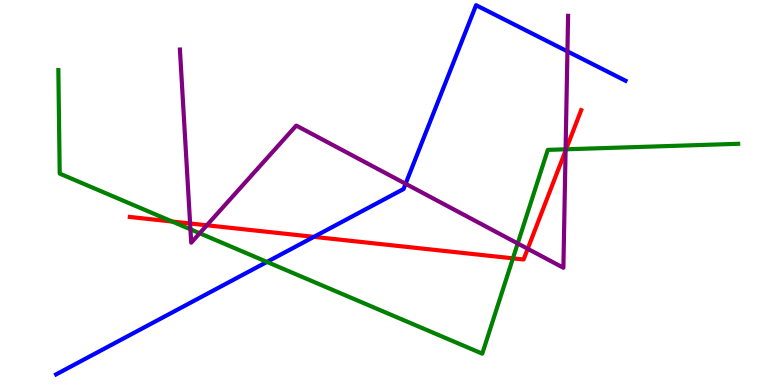[{'lines': ['blue', 'red'], 'intersections': [{'x': 4.05, 'y': 3.85}]}, {'lines': ['green', 'red'], 'intersections': [{'x': 2.22, 'y': 4.25}, {'x': 6.62, 'y': 3.29}, {'x': 7.3, 'y': 6.12}]}, {'lines': ['purple', 'red'], 'intersections': [{'x': 2.45, 'y': 4.2}, {'x': 2.67, 'y': 4.15}, {'x': 6.81, 'y': 3.54}, {'x': 7.3, 'y': 6.09}]}, {'lines': ['blue', 'green'], 'intersections': [{'x': 3.44, 'y': 3.2}]}, {'lines': ['blue', 'purple'], 'intersections': [{'x': 5.23, 'y': 5.23}, {'x': 7.32, 'y': 8.67}]}, {'lines': ['green', 'purple'], 'intersections': [{'x': 2.46, 'y': 4.04}, {'x': 2.58, 'y': 3.94}, {'x': 6.68, 'y': 3.68}, {'x': 7.3, 'y': 6.12}]}]